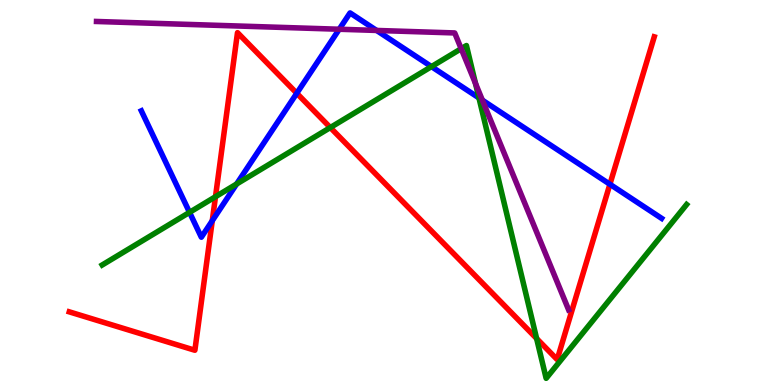[{'lines': ['blue', 'red'], 'intersections': [{'x': 2.74, 'y': 4.27}, {'x': 3.83, 'y': 7.58}, {'x': 7.87, 'y': 5.21}]}, {'lines': ['green', 'red'], 'intersections': [{'x': 2.78, 'y': 4.89}, {'x': 4.26, 'y': 6.69}, {'x': 6.92, 'y': 1.21}]}, {'lines': ['purple', 'red'], 'intersections': []}, {'lines': ['blue', 'green'], 'intersections': [{'x': 2.45, 'y': 4.48}, {'x': 3.05, 'y': 5.22}, {'x': 5.57, 'y': 8.27}, {'x': 6.18, 'y': 7.46}]}, {'lines': ['blue', 'purple'], 'intersections': [{'x': 4.38, 'y': 9.24}, {'x': 4.86, 'y': 9.21}, {'x': 6.22, 'y': 7.4}]}, {'lines': ['green', 'purple'], 'intersections': [{'x': 5.95, 'y': 8.74}, {'x': 6.14, 'y': 7.83}]}]